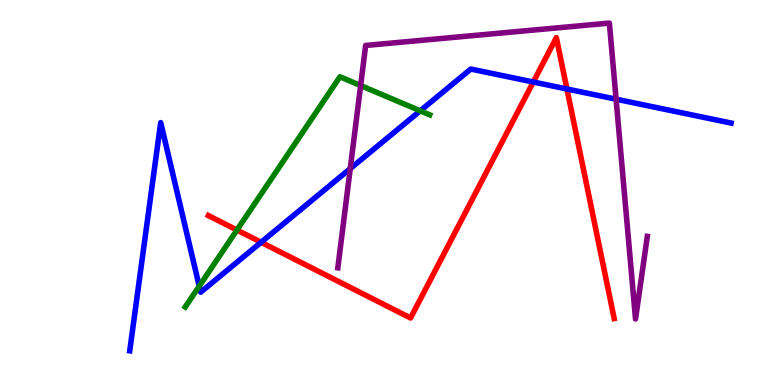[{'lines': ['blue', 'red'], 'intersections': [{'x': 3.37, 'y': 3.71}, {'x': 6.88, 'y': 7.87}, {'x': 7.32, 'y': 7.69}]}, {'lines': ['green', 'red'], 'intersections': [{'x': 3.06, 'y': 4.03}]}, {'lines': ['purple', 'red'], 'intersections': []}, {'lines': ['blue', 'green'], 'intersections': [{'x': 2.57, 'y': 2.57}, {'x': 5.42, 'y': 7.12}]}, {'lines': ['blue', 'purple'], 'intersections': [{'x': 4.52, 'y': 5.62}, {'x': 7.95, 'y': 7.42}]}, {'lines': ['green', 'purple'], 'intersections': [{'x': 4.65, 'y': 7.78}]}]